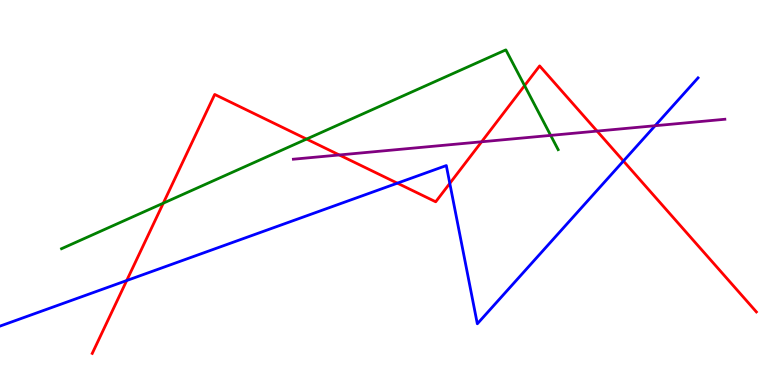[{'lines': ['blue', 'red'], 'intersections': [{'x': 1.63, 'y': 2.71}, {'x': 5.13, 'y': 5.24}, {'x': 5.8, 'y': 5.24}, {'x': 8.04, 'y': 5.82}]}, {'lines': ['green', 'red'], 'intersections': [{'x': 2.11, 'y': 4.72}, {'x': 3.96, 'y': 6.39}, {'x': 6.77, 'y': 7.78}]}, {'lines': ['purple', 'red'], 'intersections': [{'x': 4.38, 'y': 5.98}, {'x': 6.21, 'y': 6.32}, {'x': 7.7, 'y': 6.59}]}, {'lines': ['blue', 'green'], 'intersections': []}, {'lines': ['blue', 'purple'], 'intersections': [{'x': 8.45, 'y': 6.73}]}, {'lines': ['green', 'purple'], 'intersections': [{'x': 7.11, 'y': 6.48}]}]